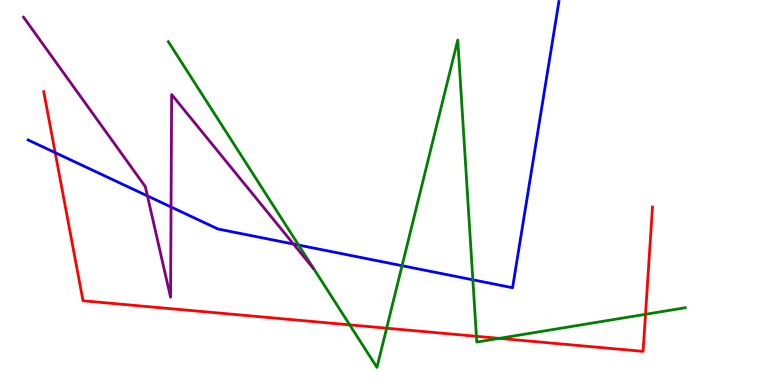[{'lines': ['blue', 'red'], 'intersections': [{'x': 0.712, 'y': 6.03}]}, {'lines': ['green', 'red'], 'intersections': [{'x': 4.51, 'y': 1.56}, {'x': 4.99, 'y': 1.48}, {'x': 6.15, 'y': 1.26}, {'x': 6.44, 'y': 1.21}, {'x': 8.33, 'y': 1.84}]}, {'lines': ['purple', 'red'], 'intersections': []}, {'lines': ['blue', 'green'], 'intersections': [{'x': 3.85, 'y': 3.63}, {'x': 5.19, 'y': 3.1}, {'x': 6.1, 'y': 2.73}]}, {'lines': ['blue', 'purple'], 'intersections': [{'x': 1.9, 'y': 4.91}, {'x': 2.21, 'y': 4.62}, {'x': 3.79, 'y': 3.66}]}, {'lines': ['green', 'purple'], 'intersections': []}]